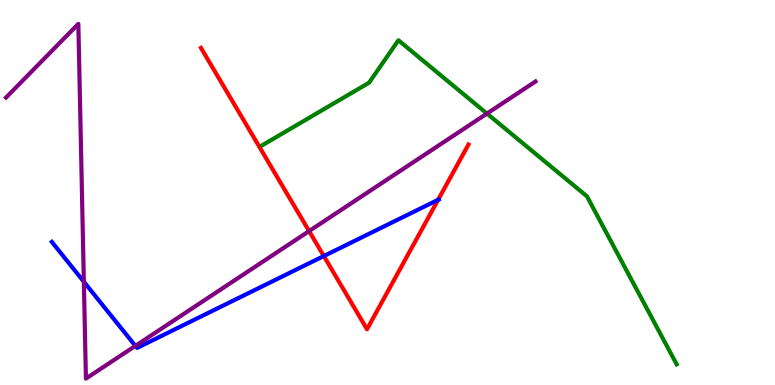[{'lines': ['blue', 'red'], 'intersections': [{'x': 4.18, 'y': 3.35}, {'x': 5.65, 'y': 4.81}]}, {'lines': ['green', 'red'], 'intersections': []}, {'lines': ['purple', 'red'], 'intersections': [{'x': 3.99, 'y': 4.0}]}, {'lines': ['blue', 'green'], 'intersections': []}, {'lines': ['blue', 'purple'], 'intersections': [{'x': 1.08, 'y': 2.68}, {'x': 1.75, 'y': 1.02}]}, {'lines': ['green', 'purple'], 'intersections': [{'x': 6.28, 'y': 7.05}]}]